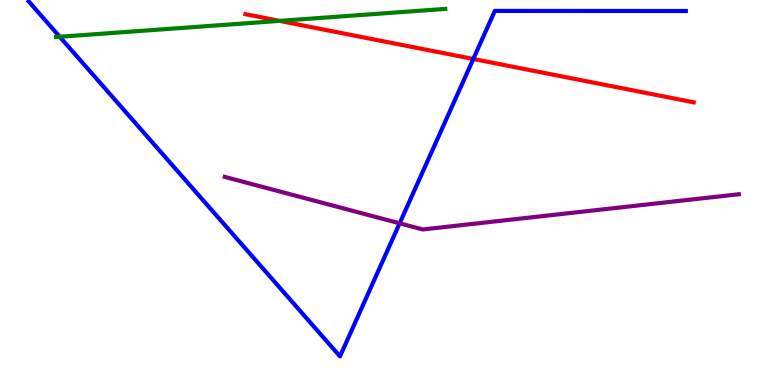[{'lines': ['blue', 'red'], 'intersections': [{'x': 6.11, 'y': 8.47}]}, {'lines': ['green', 'red'], 'intersections': [{'x': 3.61, 'y': 9.46}]}, {'lines': ['purple', 'red'], 'intersections': []}, {'lines': ['blue', 'green'], 'intersections': [{'x': 0.771, 'y': 9.05}]}, {'lines': ['blue', 'purple'], 'intersections': [{'x': 5.16, 'y': 4.2}]}, {'lines': ['green', 'purple'], 'intersections': []}]